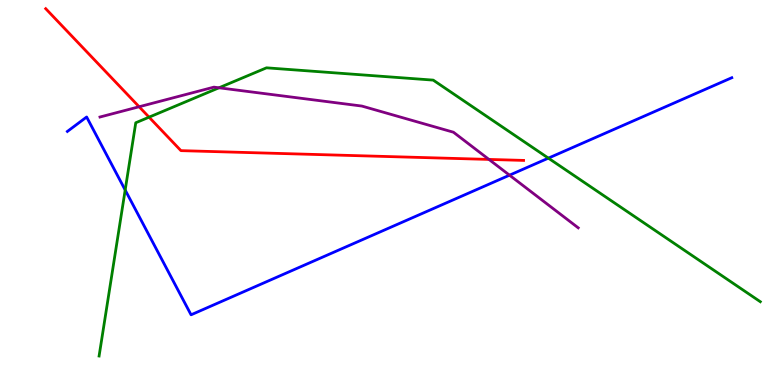[{'lines': ['blue', 'red'], 'intersections': []}, {'lines': ['green', 'red'], 'intersections': [{'x': 1.92, 'y': 6.96}]}, {'lines': ['purple', 'red'], 'intersections': [{'x': 1.8, 'y': 7.23}, {'x': 6.31, 'y': 5.86}]}, {'lines': ['blue', 'green'], 'intersections': [{'x': 1.62, 'y': 5.06}, {'x': 7.08, 'y': 5.89}]}, {'lines': ['blue', 'purple'], 'intersections': [{'x': 6.57, 'y': 5.45}]}, {'lines': ['green', 'purple'], 'intersections': [{'x': 2.83, 'y': 7.72}]}]